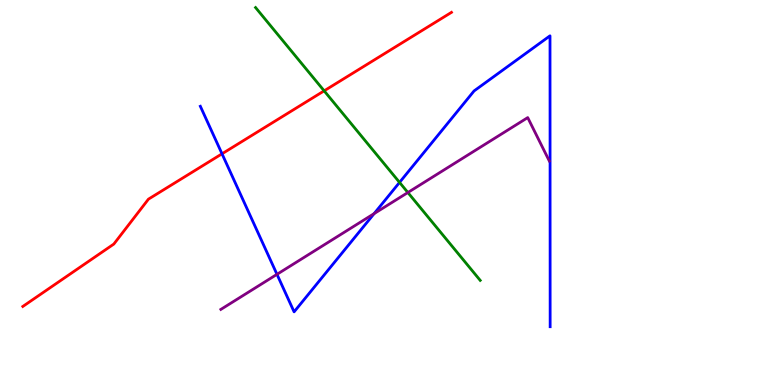[{'lines': ['blue', 'red'], 'intersections': [{'x': 2.86, 'y': 6.01}]}, {'lines': ['green', 'red'], 'intersections': [{'x': 4.18, 'y': 7.64}]}, {'lines': ['purple', 'red'], 'intersections': []}, {'lines': ['blue', 'green'], 'intersections': [{'x': 5.16, 'y': 5.26}]}, {'lines': ['blue', 'purple'], 'intersections': [{'x': 3.57, 'y': 2.87}, {'x': 4.83, 'y': 4.45}]}, {'lines': ['green', 'purple'], 'intersections': [{'x': 5.26, 'y': 5.0}]}]